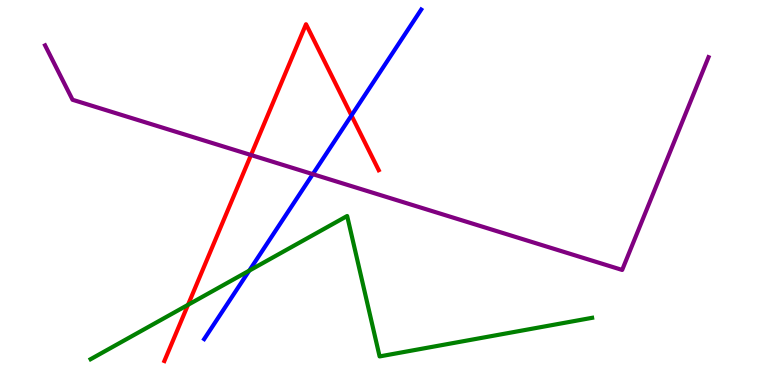[{'lines': ['blue', 'red'], 'intersections': [{'x': 4.53, 'y': 7.0}]}, {'lines': ['green', 'red'], 'intersections': [{'x': 2.43, 'y': 2.08}]}, {'lines': ['purple', 'red'], 'intersections': [{'x': 3.24, 'y': 5.97}]}, {'lines': ['blue', 'green'], 'intersections': [{'x': 3.22, 'y': 2.97}]}, {'lines': ['blue', 'purple'], 'intersections': [{'x': 4.04, 'y': 5.48}]}, {'lines': ['green', 'purple'], 'intersections': []}]